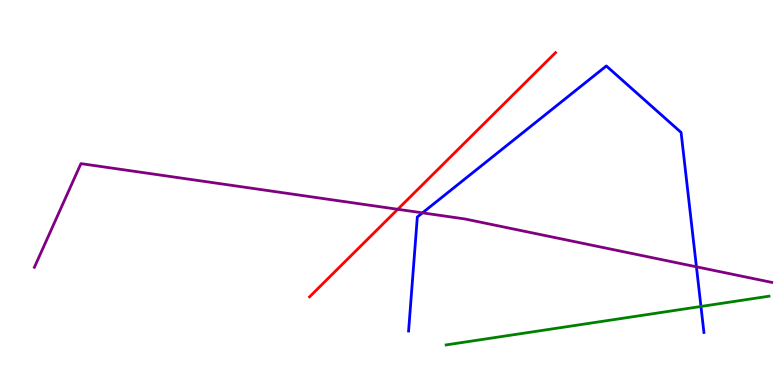[{'lines': ['blue', 'red'], 'intersections': []}, {'lines': ['green', 'red'], 'intersections': []}, {'lines': ['purple', 'red'], 'intersections': [{'x': 5.13, 'y': 4.56}]}, {'lines': ['blue', 'green'], 'intersections': [{'x': 9.04, 'y': 2.04}]}, {'lines': ['blue', 'purple'], 'intersections': [{'x': 5.45, 'y': 4.47}, {'x': 8.99, 'y': 3.07}]}, {'lines': ['green', 'purple'], 'intersections': []}]